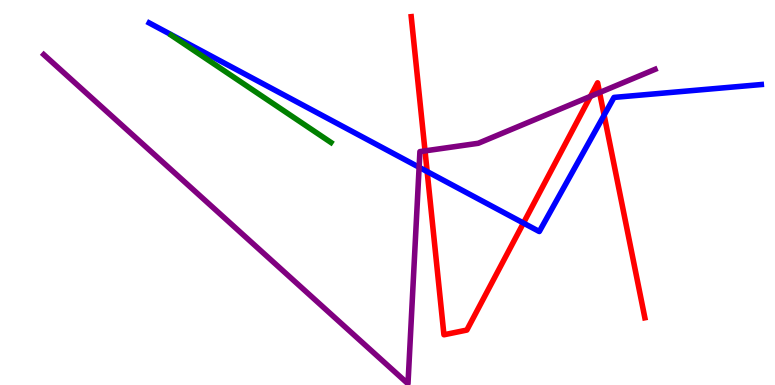[{'lines': ['blue', 'red'], 'intersections': [{'x': 5.51, 'y': 5.54}, {'x': 6.75, 'y': 4.21}, {'x': 7.8, 'y': 7.01}]}, {'lines': ['green', 'red'], 'intersections': []}, {'lines': ['purple', 'red'], 'intersections': [{'x': 5.48, 'y': 6.08}, {'x': 7.62, 'y': 7.5}, {'x': 7.74, 'y': 7.6}]}, {'lines': ['blue', 'green'], 'intersections': []}, {'lines': ['blue', 'purple'], 'intersections': [{'x': 5.41, 'y': 5.66}]}, {'lines': ['green', 'purple'], 'intersections': []}]